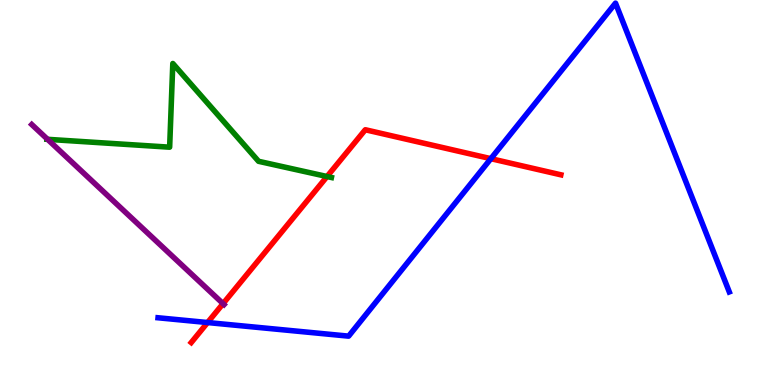[{'lines': ['blue', 'red'], 'intersections': [{'x': 2.68, 'y': 1.62}, {'x': 6.33, 'y': 5.88}]}, {'lines': ['green', 'red'], 'intersections': [{'x': 4.22, 'y': 5.41}]}, {'lines': ['purple', 'red'], 'intersections': [{'x': 2.88, 'y': 2.11}]}, {'lines': ['blue', 'green'], 'intersections': []}, {'lines': ['blue', 'purple'], 'intersections': []}, {'lines': ['green', 'purple'], 'intersections': [{'x': 0.614, 'y': 6.38}]}]